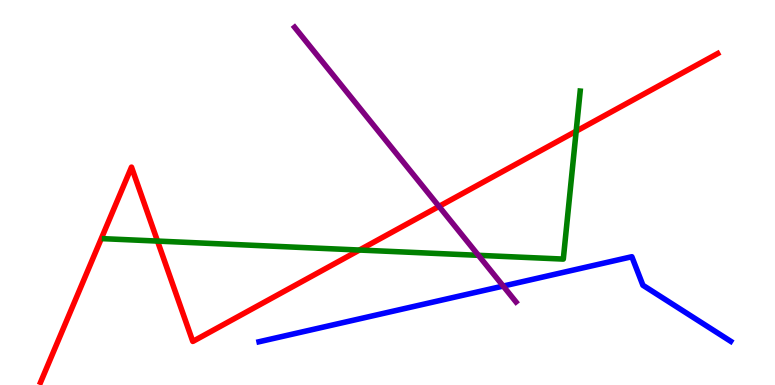[{'lines': ['blue', 'red'], 'intersections': []}, {'lines': ['green', 'red'], 'intersections': [{'x': 2.03, 'y': 3.74}, {'x': 4.64, 'y': 3.51}, {'x': 7.43, 'y': 6.59}]}, {'lines': ['purple', 'red'], 'intersections': [{'x': 5.66, 'y': 4.64}]}, {'lines': ['blue', 'green'], 'intersections': []}, {'lines': ['blue', 'purple'], 'intersections': [{'x': 6.49, 'y': 2.57}]}, {'lines': ['green', 'purple'], 'intersections': [{'x': 6.17, 'y': 3.37}]}]